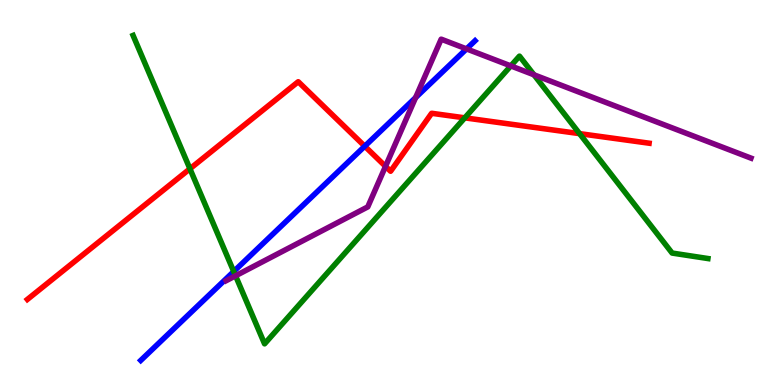[{'lines': ['blue', 'red'], 'intersections': [{'x': 4.71, 'y': 6.2}]}, {'lines': ['green', 'red'], 'intersections': [{'x': 2.45, 'y': 5.62}, {'x': 6.0, 'y': 6.94}, {'x': 7.48, 'y': 6.53}]}, {'lines': ['purple', 'red'], 'intersections': [{'x': 4.97, 'y': 5.68}]}, {'lines': ['blue', 'green'], 'intersections': [{'x': 3.02, 'y': 2.95}]}, {'lines': ['blue', 'purple'], 'intersections': [{'x': 5.36, 'y': 7.47}, {'x': 6.02, 'y': 8.73}]}, {'lines': ['green', 'purple'], 'intersections': [{'x': 3.04, 'y': 2.84}, {'x': 6.59, 'y': 8.29}, {'x': 6.89, 'y': 8.06}]}]